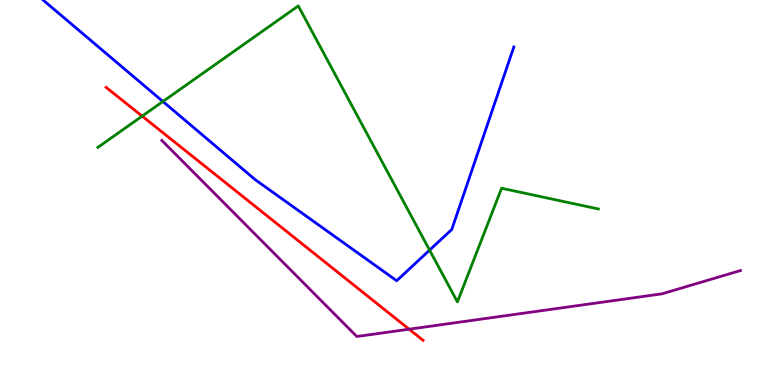[{'lines': ['blue', 'red'], 'intersections': []}, {'lines': ['green', 'red'], 'intersections': [{'x': 1.83, 'y': 6.98}]}, {'lines': ['purple', 'red'], 'intersections': [{'x': 5.28, 'y': 1.45}]}, {'lines': ['blue', 'green'], 'intersections': [{'x': 2.1, 'y': 7.36}, {'x': 5.54, 'y': 3.5}]}, {'lines': ['blue', 'purple'], 'intersections': []}, {'lines': ['green', 'purple'], 'intersections': []}]